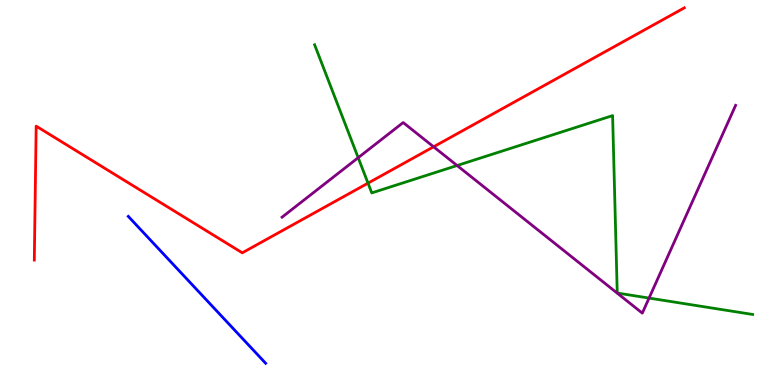[{'lines': ['blue', 'red'], 'intersections': []}, {'lines': ['green', 'red'], 'intersections': [{'x': 4.75, 'y': 5.24}]}, {'lines': ['purple', 'red'], 'intersections': [{'x': 5.59, 'y': 6.19}]}, {'lines': ['blue', 'green'], 'intersections': []}, {'lines': ['blue', 'purple'], 'intersections': []}, {'lines': ['green', 'purple'], 'intersections': [{'x': 4.62, 'y': 5.9}, {'x': 5.9, 'y': 5.7}, {'x': 8.37, 'y': 2.26}]}]